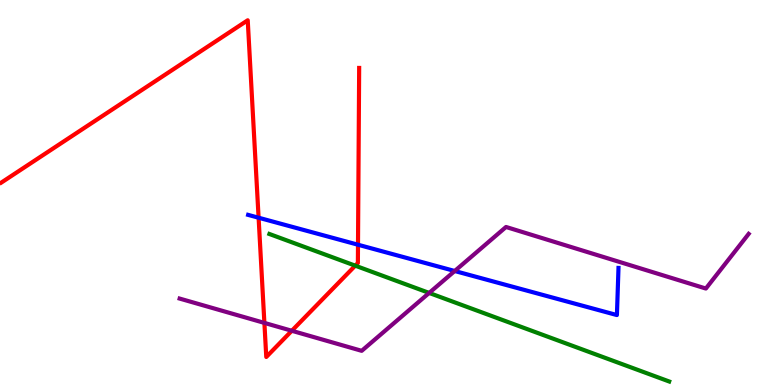[{'lines': ['blue', 'red'], 'intersections': [{'x': 3.34, 'y': 4.34}, {'x': 4.62, 'y': 3.64}]}, {'lines': ['green', 'red'], 'intersections': [{'x': 4.58, 'y': 3.1}]}, {'lines': ['purple', 'red'], 'intersections': [{'x': 3.41, 'y': 1.61}, {'x': 3.77, 'y': 1.41}]}, {'lines': ['blue', 'green'], 'intersections': []}, {'lines': ['blue', 'purple'], 'intersections': [{'x': 5.87, 'y': 2.96}]}, {'lines': ['green', 'purple'], 'intersections': [{'x': 5.54, 'y': 2.39}]}]